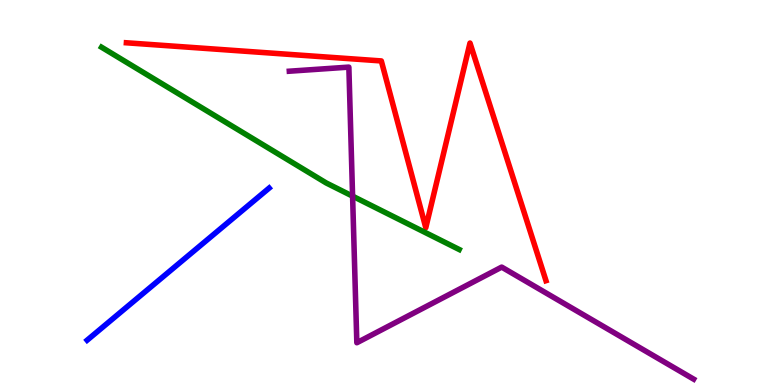[{'lines': ['blue', 'red'], 'intersections': []}, {'lines': ['green', 'red'], 'intersections': []}, {'lines': ['purple', 'red'], 'intersections': []}, {'lines': ['blue', 'green'], 'intersections': []}, {'lines': ['blue', 'purple'], 'intersections': []}, {'lines': ['green', 'purple'], 'intersections': [{'x': 4.55, 'y': 4.9}]}]